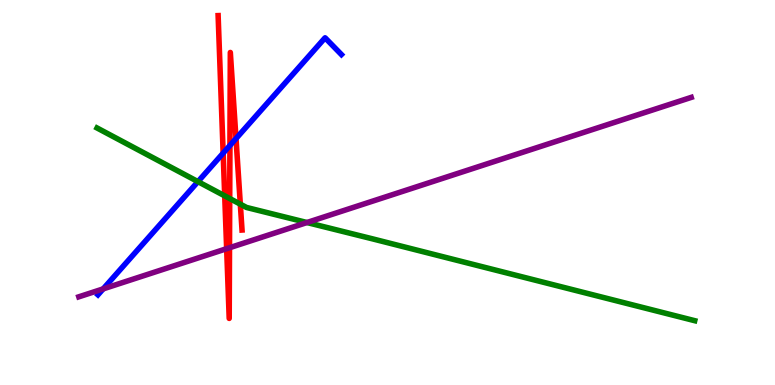[{'lines': ['blue', 'red'], 'intersections': [{'x': 2.88, 'y': 6.02}, {'x': 2.97, 'y': 6.22}, {'x': 3.05, 'y': 6.4}]}, {'lines': ['green', 'red'], 'intersections': [{'x': 2.9, 'y': 4.91}, {'x': 2.96, 'y': 4.84}, {'x': 3.1, 'y': 4.7}]}, {'lines': ['purple', 'red'], 'intersections': [{'x': 2.92, 'y': 3.54}, {'x': 2.96, 'y': 3.56}]}, {'lines': ['blue', 'green'], 'intersections': [{'x': 2.55, 'y': 5.28}]}, {'lines': ['blue', 'purple'], 'intersections': [{'x': 1.33, 'y': 2.5}]}, {'lines': ['green', 'purple'], 'intersections': [{'x': 3.96, 'y': 4.22}]}]